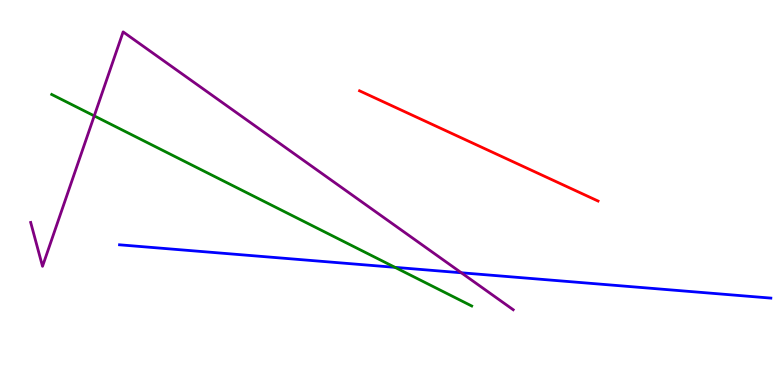[{'lines': ['blue', 'red'], 'intersections': []}, {'lines': ['green', 'red'], 'intersections': []}, {'lines': ['purple', 'red'], 'intersections': []}, {'lines': ['blue', 'green'], 'intersections': [{'x': 5.1, 'y': 3.06}]}, {'lines': ['blue', 'purple'], 'intersections': [{'x': 5.95, 'y': 2.91}]}, {'lines': ['green', 'purple'], 'intersections': [{'x': 1.22, 'y': 6.99}]}]